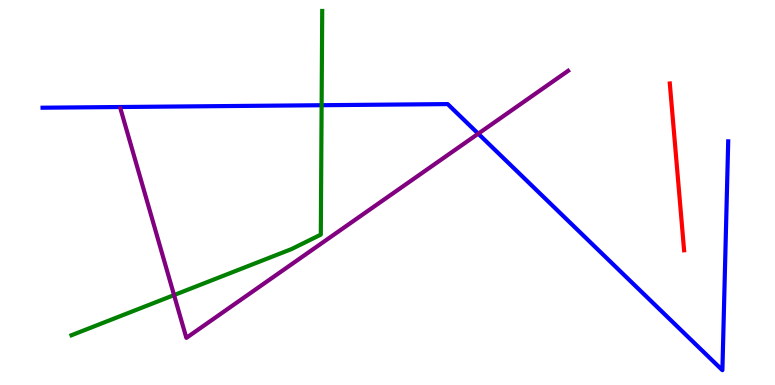[{'lines': ['blue', 'red'], 'intersections': []}, {'lines': ['green', 'red'], 'intersections': []}, {'lines': ['purple', 'red'], 'intersections': []}, {'lines': ['blue', 'green'], 'intersections': [{'x': 4.15, 'y': 7.27}]}, {'lines': ['blue', 'purple'], 'intersections': [{'x': 6.17, 'y': 6.53}]}, {'lines': ['green', 'purple'], 'intersections': [{'x': 2.25, 'y': 2.34}]}]